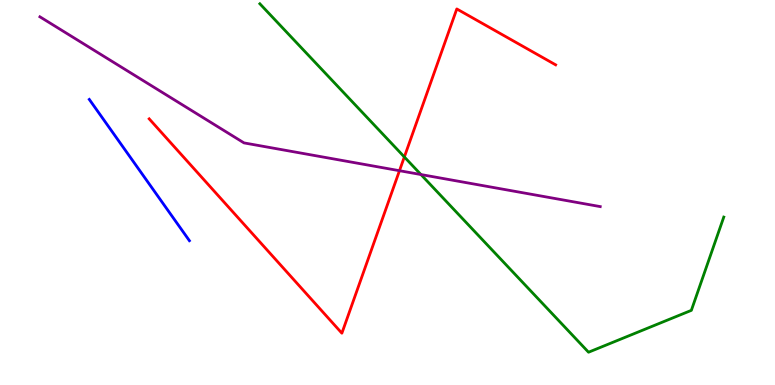[{'lines': ['blue', 'red'], 'intersections': []}, {'lines': ['green', 'red'], 'intersections': [{'x': 5.22, 'y': 5.92}]}, {'lines': ['purple', 'red'], 'intersections': [{'x': 5.15, 'y': 5.57}]}, {'lines': ['blue', 'green'], 'intersections': []}, {'lines': ['blue', 'purple'], 'intersections': []}, {'lines': ['green', 'purple'], 'intersections': [{'x': 5.43, 'y': 5.47}]}]